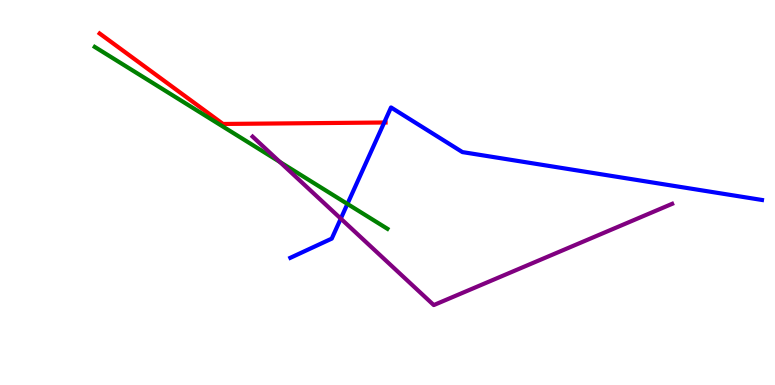[{'lines': ['blue', 'red'], 'intersections': [{'x': 4.96, 'y': 6.82}]}, {'lines': ['green', 'red'], 'intersections': []}, {'lines': ['purple', 'red'], 'intersections': []}, {'lines': ['blue', 'green'], 'intersections': [{'x': 4.48, 'y': 4.7}]}, {'lines': ['blue', 'purple'], 'intersections': [{'x': 4.4, 'y': 4.32}]}, {'lines': ['green', 'purple'], 'intersections': [{'x': 3.61, 'y': 5.79}]}]